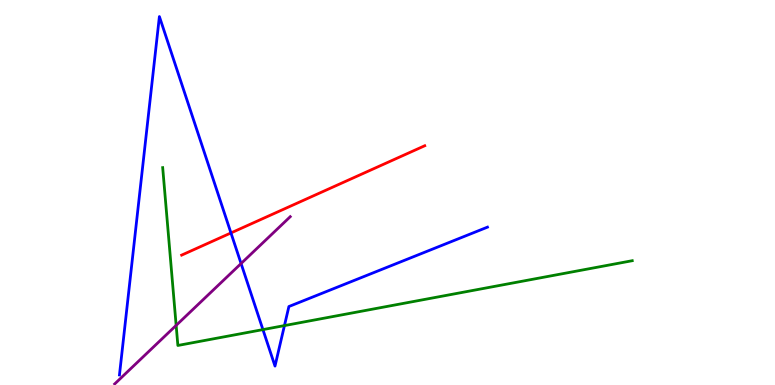[{'lines': ['blue', 'red'], 'intersections': [{'x': 2.98, 'y': 3.95}]}, {'lines': ['green', 'red'], 'intersections': []}, {'lines': ['purple', 'red'], 'intersections': []}, {'lines': ['blue', 'green'], 'intersections': [{'x': 3.39, 'y': 1.44}, {'x': 3.67, 'y': 1.54}]}, {'lines': ['blue', 'purple'], 'intersections': [{'x': 3.11, 'y': 3.15}]}, {'lines': ['green', 'purple'], 'intersections': [{'x': 2.27, 'y': 1.55}]}]